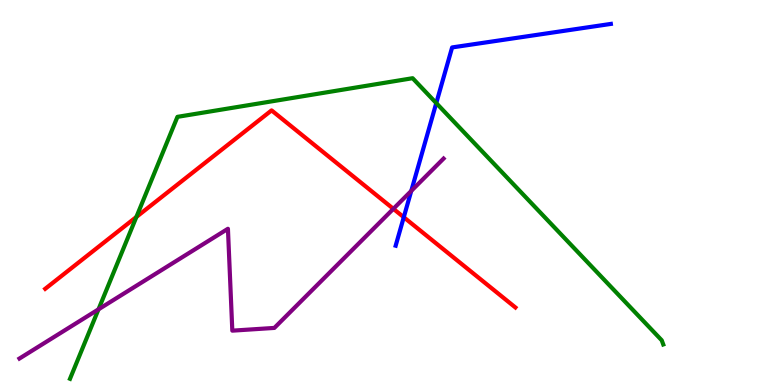[{'lines': ['blue', 'red'], 'intersections': [{'x': 5.21, 'y': 4.36}]}, {'lines': ['green', 'red'], 'intersections': [{'x': 1.76, 'y': 4.37}]}, {'lines': ['purple', 'red'], 'intersections': [{'x': 5.08, 'y': 4.58}]}, {'lines': ['blue', 'green'], 'intersections': [{'x': 5.63, 'y': 7.32}]}, {'lines': ['blue', 'purple'], 'intersections': [{'x': 5.31, 'y': 5.04}]}, {'lines': ['green', 'purple'], 'intersections': [{'x': 1.27, 'y': 1.97}]}]